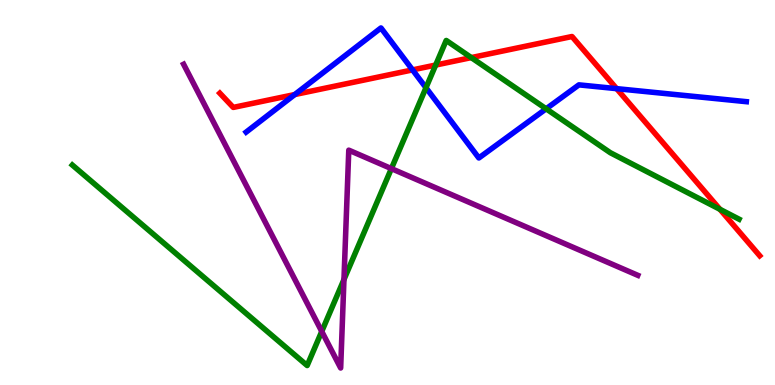[{'lines': ['blue', 'red'], 'intersections': [{'x': 3.8, 'y': 7.54}, {'x': 5.32, 'y': 8.18}, {'x': 7.96, 'y': 7.7}]}, {'lines': ['green', 'red'], 'intersections': [{'x': 5.62, 'y': 8.31}, {'x': 6.08, 'y': 8.5}, {'x': 9.29, 'y': 4.56}]}, {'lines': ['purple', 'red'], 'intersections': []}, {'lines': ['blue', 'green'], 'intersections': [{'x': 5.5, 'y': 7.72}, {'x': 7.05, 'y': 7.17}]}, {'lines': ['blue', 'purple'], 'intersections': []}, {'lines': ['green', 'purple'], 'intersections': [{'x': 4.15, 'y': 1.39}, {'x': 4.44, 'y': 2.74}, {'x': 5.05, 'y': 5.62}]}]